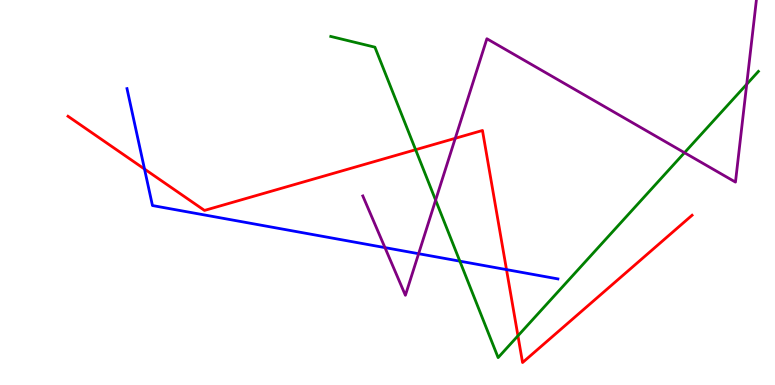[{'lines': ['blue', 'red'], 'intersections': [{'x': 1.86, 'y': 5.61}, {'x': 6.54, 'y': 3.0}]}, {'lines': ['green', 'red'], 'intersections': [{'x': 5.36, 'y': 6.11}, {'x': 6.68, 'y': 1.28}]}, {'lines': ['purple', 'red'], 'intersections': [{'x': 5.87, 'y': 6.41}]}, {'lines': ['blue', 'green'], 'intersections': [{'x': 5.93, 'y': 3.22}]}, {'lines': ['blue', 'purple'], 'intersections': [{'x': 4.97, 'y': 3.57}, {'x': 5.4, 'y': 3.41}]}, {'lines': ['green', 'purple'], 'intersections': [{'x': 5.62, 'y': 4.8}, {'x': 8.83, 'y': 6.03}, {'x': 9.63, 'y': 7.81}]}]